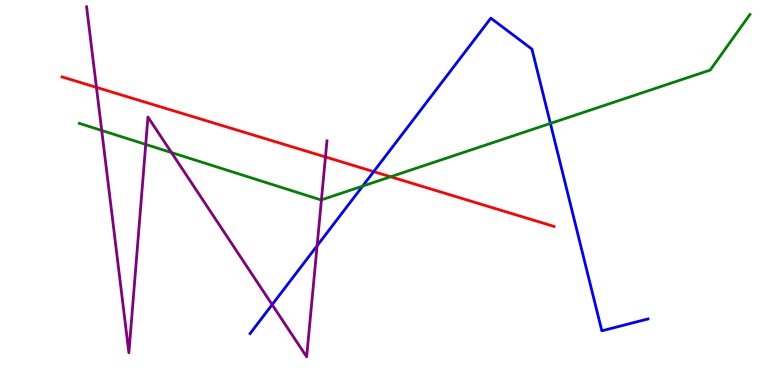[{'lines': ['blue', 'red'], 'intersections': [{'x': 4.82, 'y': 5.54}]}, {'lines': ['green', 'red'], 'intersections': [{'x': 5.04, 'y': 5.41}]}, {'lines': ['purple', 'red'], 'intersections': [{'x': 1.24, 'y': 7.73}, {'x': 4.2, 'y': 5.92}]}, {'lines': ['blue', 'green'], 'intersections': [{'x': 4.68, 'y': 5.17}, {'x': 7.1, 'y': 6.79}]}, {'lines': ['blue', 'purple'], 'intersections': [{'x': 3.51, 'y': 2.09}, {'x': 4.09, 'y': 3.62}]}, {'lines': ['green', 'purple'], 'intersections': [{'x': 1.31, 'y': 6.61}, {'x': 1.88, 'y': 6.25}, {'x': 2.21, 'y': 6.04}, {'x': 4.15, 'y': 4.81}]}]